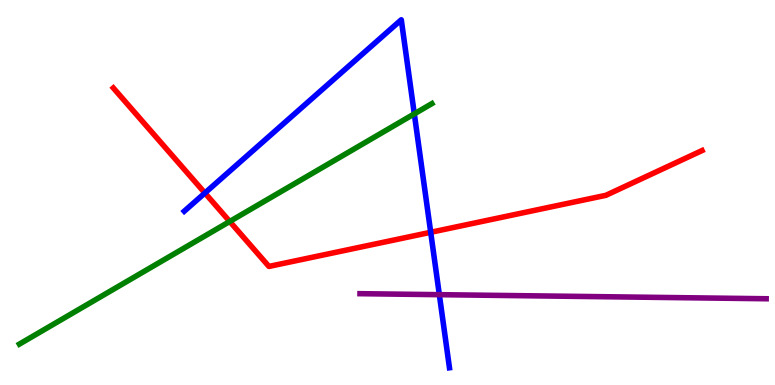[{'lines': ['blue', 'red'], 'intersections': [{'x': 2.64, 'y': 4.99}, {'x': 5.56, 'y': 3.97}]}, {'lines': ['green', 'red'], 'intersections': [{'x': 2.96, 'y': 4.25}]}, {'lines': ['purple', 'red'], 'intersections': []}, {'lines': ['blue', 'green'], 'intersections': [{'x': 5.35, 'y': 7.04}]}, {'lines': ['blue', 'purple'], 'intersections': [{'x': 5.67, 'y': 2.35}]}, {'lines': ['green', 'purple'], 'intersections': []}]